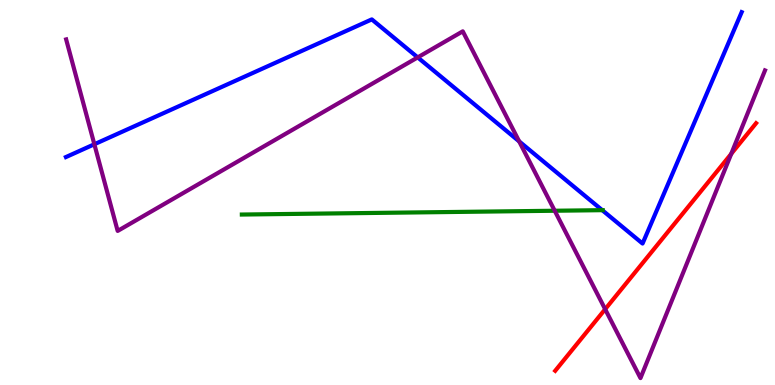[{'lines': ['blue', 'red'], 'intersections': []}, {'lines': ['green', 'red'], 'intersections': []}, {'lines': ['purple', 'red'], 'intersections': [{'x': 7.81, 'y': 1.97}, {'x': 9.44, 'y': 6.0}]}, {'lines': ['blue', 'green'], 'intersections': [{'x': 7.77, 'y': 4.54}]}, {'lines': ['blue', 'purple'], 'intersections': [{'x': 1.22, 'y': 6.25}, {'x': 5.39, 'y': 8.51}, {'x': 6.7, 'y': 6.33}]}, {'lines': ['green', 'purple'], 'intersections': [{'x': 7.16, 'y': 4.53}]}]